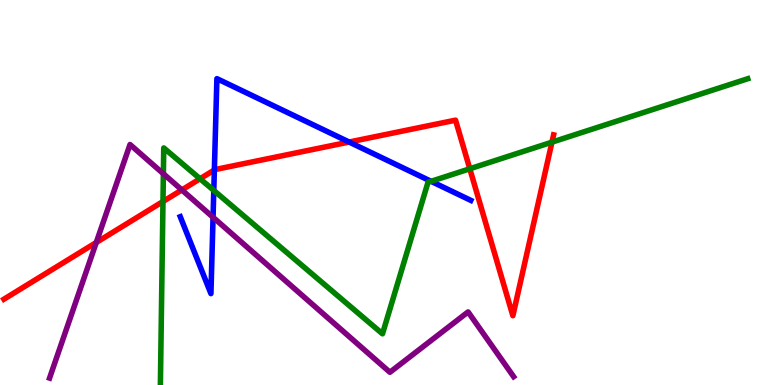[{'lines': ['blue', 'red'], 'intersections': [{'x': 2.77, 'y': 5.59}, {'x': 4.5, 'y': 6.31}]}, {'lines': ['green', 'red'], 'intersections': [{'x': 2.1, 'y': 4.77}, {'x': 2.58, 'y': 5.36}, {'x': 6.06, 'y': 5.62}, {'x': 7.12, 'y': 6.31}]}, {'lines': ['purple', 'red'], 'intersections': [{'x': 1.24, 'y': 3.7}, {'x': 2.35, 'y': 5.07}]}, {'lines': ['blue', 'green'], 'intersections': [{'x': 2.76, 'y': 5.05}, {'x': 5.56, 'y': 5.29}]}, {'lines': ['blue', 'purple'], 'intersections': [{'x': 2.75, 'y': 4.36}]}, {'lines': ['green', 'purple'], 'intersections': [{'x': 2.11, 'y': 5.49}]}]